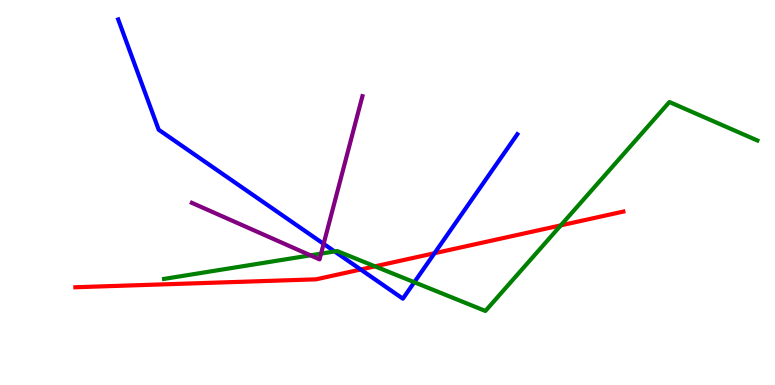[{'lines': ['blue', 'red'], 'intersections': [{'x': 4.65, 'y': 3.0}, {'x': 5.61, 'y': 3.42}]}, {'lines': ['green', 'red'], 'intersections': [{'x': 4.84, 'y': 3.08}, {'x': 7.24, 'y': 4.15}]}, {'lines': ['purple', 'red'], 'intersections': []}, {'lines': ['blue', 'green'], 'intersections': [{'x': 4.32, 'y': 3.47}, {'x': 5.35, 'y': 2.67}]}, {'lines': ['blue', 'purple'], 'intersections': [{'x': 4.18, 'y': 3.67}]}, {'lines': ['green', 'purple'], 'intersections': [{'x': 4.01, 'y': 3.37}, {'x': 4.14, 'y': 3.41}]}]